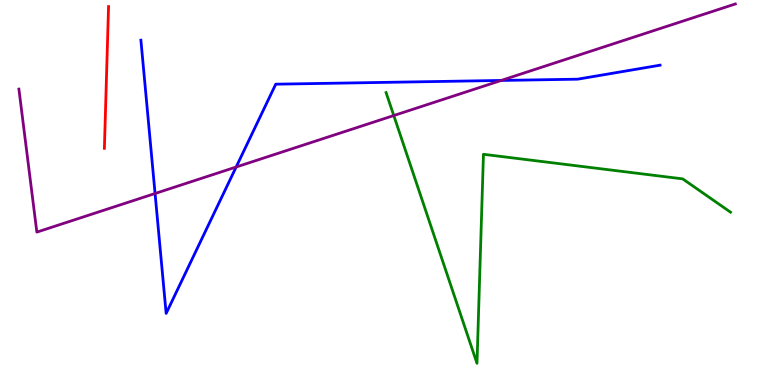[{'lines': ['blue', 'red'], 'intersections': []}, {'lines': ['green', 'red'], 'intersections': []}, {'lines': ['purple', 'red'], 'intersections': []}, {'lines': ['blue', 'green'], 'intersections': []}, {'lines': ['blue', 'purple'], 'intersections': [{'x': 2.0, 'y': 4.97}, {'x': 3.05, 'y': 5.66}, {'x': 6.47, 'y': 7.91}]}, {'lines': ['green', 'purple'], 'intersections': [{'x': 5.08, 'y': 7.0}]}]